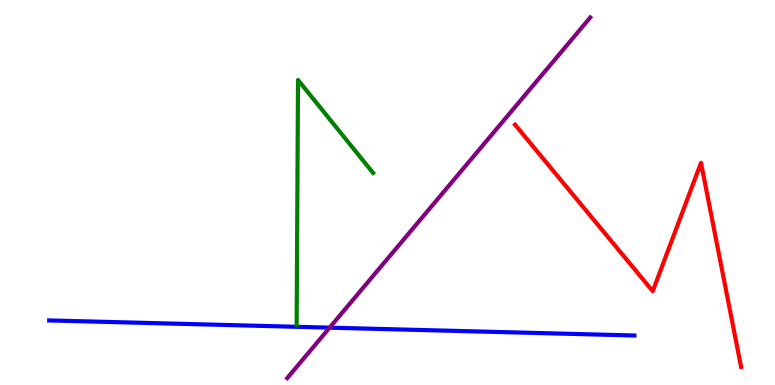[{'lines': ['blue', 'red'], 'intersections': []}, {'lines': ['green', 'red'], 'intersections': []}, {'lines': ['purple', 'red'], 'intersections': []}, {'lines': ['blue', 'green'], 'intersections': []}, {'lines': ['blue', 'purple'], 'intersections': [{'x': 4.25, 'y': 1.49}]}, {'lines': ['green', 'purple'], 'intersections': []}]